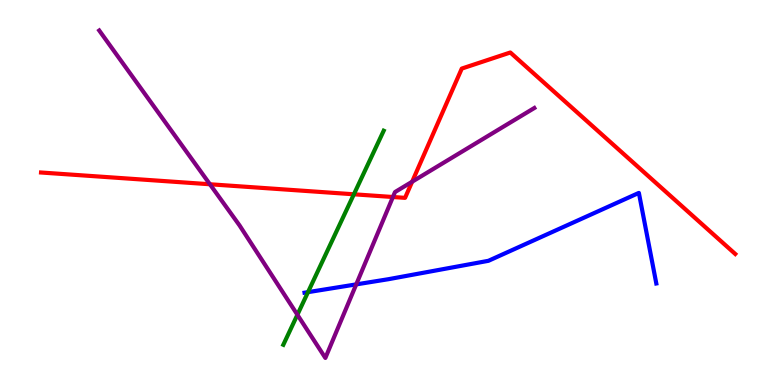[{'lines': ['blue', 'red'], 'intersections': []}, {'lines': ['green', 'red'], 'intersections': [{'x': 4.57, 'y': 4.95}]}, {'lines': ['purple', 'red'], 'intersections': [{'x': 2.71, 'y': 5.21}, {'x': 5.07, 'y': 4.88}, {'x': 5.32, 'y': 5.28}]}, {'lines': ['blue', 'green'], 'intersections': [{'x': 3.97, 'y': 2.41}]}, {'lines': ['blue', 'purple'], 'intersections': [{'x': 4.6, 'y': 2.61}]}, {'lines': ['green', 'purple'], 'intersections': [{'x': 3.84, 'y': 1.82}]}]